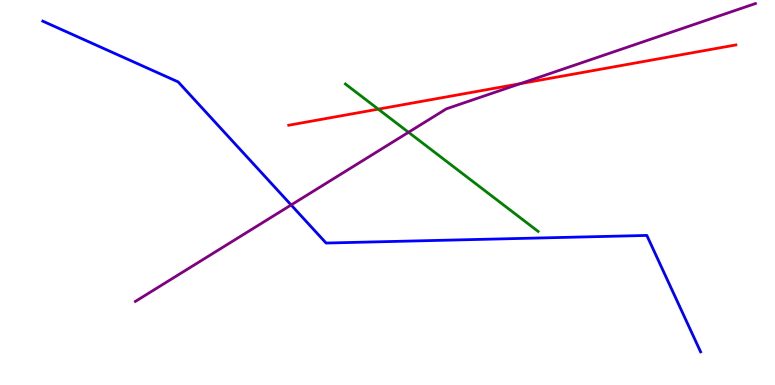[{'lines': ['blue', 'red'], 'intersections': []}, {'lines': ['green', 'red'], 'intersections': [{'x': 4.88, 'y': 7.16}]}, {'lines': ['purple', 'red'], 'intersections': [{'x': 6.71, 'y': 7.83}]}, {'lines': ['blue', 'green'], 'intersections': []}, {'lines': ['blue', 'purple'], 'intersections': [{'x': 3.76, 'y': 4.68}]}, {'lines': ['green', 'purple'], 'intersections': [{'x': 5.27, 'y': 6.56}]}]